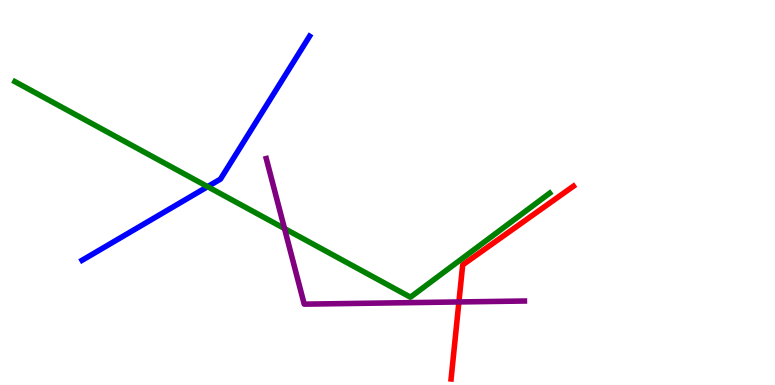[{'lines': ['blue', 'red'], 'intersections': []}, {'lines': ['green', 'red'], 'intersections': []}, {'lines': ['purple', 'red'], 'intersections': [{'x': 5.92, 'y': 2.16}]}, {'lines': ['blue', 'green'], 'intersections': [{'x': 2.68, 'y': 5.15}]}, {'lines': ['blue', 'purple'], 'intersections': []}, {'lines': ['green', 'purple'], 'intersections': [{'x': 3.67, 'y': 4.06}]}]